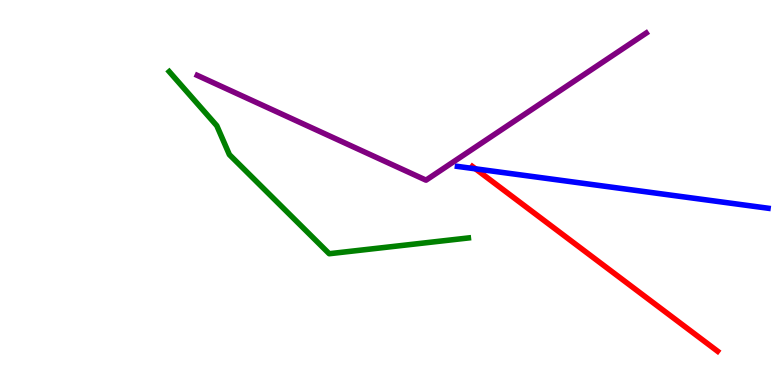[{'lines': ['blue', 'red'], 'intersections': [{'x': 6.14, 'y': 5.61}]}, {'lines': ['green', 'red'], 'intersections': []}, {'lines': ['purple', 'red'], 'intersections': []}, {'lines': ['blue', 'green'], 'intersections': []}, {'lines': ['blue', 'purple'], 'intersections': []}, {'lines': ['green', 'purple'], 'intersections': []}]